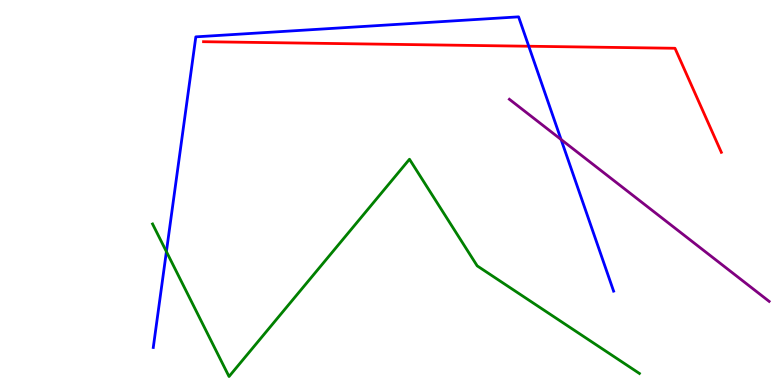[{'lines': ['blue', 'red'], 'intersections': [{'x': 6.82, 'y': 8.8}]}, {'lines': ['green', 'red'], 'intersections': []}, {'lines': ['purple', 'red'], 'intersections': []}, {'lines': ['blue', 'green'], 'intersections': [{'x': 2.15, 'y': 3.46}]}, {'lines': ['blue', 'purple'], 'intersections': [{'x': 7.24, 'y': 6.38}]}, {'lines': ['green', 'purple'], 'intersections': []}]